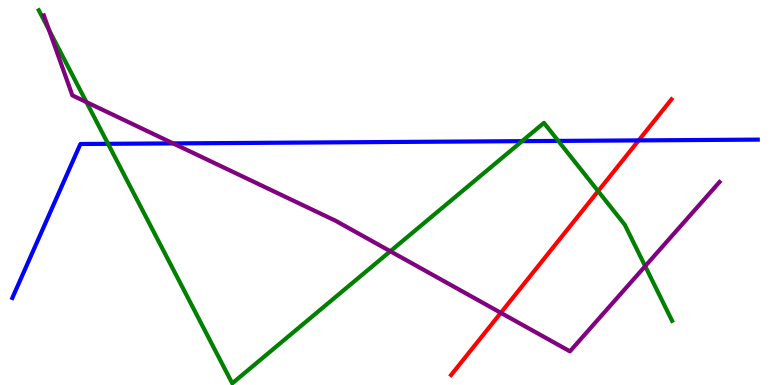[{'lines': ['blue', 'red'], 'intersections': [{'x': 8.24, 'y': 6.35}]}, {'lines': ['green', 'red'], 'intersections': [{'x': 7.72, 'y': 5.04}]}, {'lines': ['purple', 'red'], 'intersections': [{'x': 6.46, 'y': 1.87}]}, {'lines': ['blue', 'green'], 'intersections': [{'x': 1.39, 'y': 6.26}, {'x': 6.74, 'y': 6.33}, {'x': 7.2, 'y': 6.34}]}, {'lines': ['blue', 'purple'], 'intersections': [{'x': 2.23, 'y': 6.28}]}, {'lines': ['green', 'purple'], 'intersections': [{'x': 0.632, 'y': 9.22}, {'x': 1.12, 'y': 7.35}, {'x': 5.04, 'y': 3.47}, {'x': 8.32, 'y': 3.09}]}]